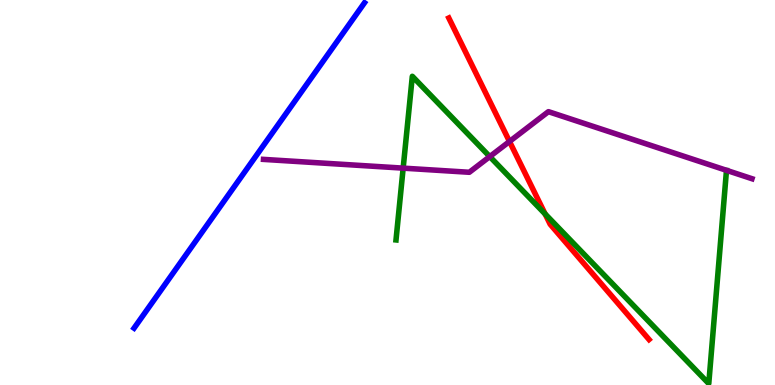[{'lines': ['blue', 'red'], 'intersections': []}, {'lines': ['green', 'red'], 'intersections': [{'x': 7.03, 'y': 4.44}]}, {'lines': ['purple', 'red'], 'intersections': [{'x': 6.57, 'y': 6.33}]}, {'lines': ['blue', 'green'], 'intersections': []}, {'lines': ['blue', 'purple'], 'intersections': []}, {'lines': ['green', 'purple'], 'intersections': [{'x': 5.2, 'y': 5.63}, {'x': 6.32, 'y': 5.93}]}]